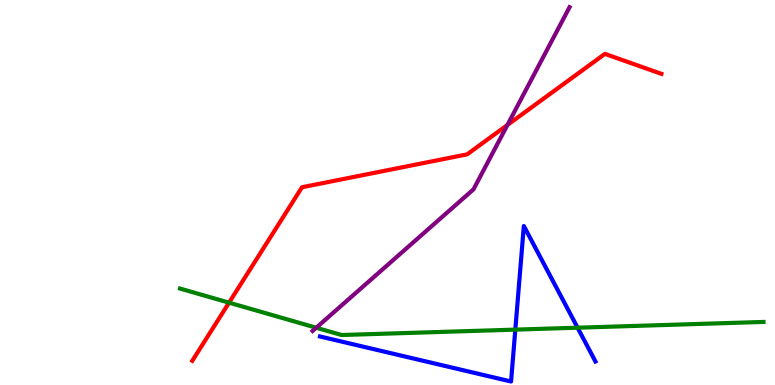[{'lines': ['blue', 'red'], 'intersections': []}, {'lines': ['green', 'red'], 'intersections': [{'x': 2.96, 'y': 2.14}]}, {'lines': ['purple', 'red'], 'intersections': [{'x': 6.55, 'y': 6.75}]}, {'lines': ['blue', 'green'], 'intersections': [{'x': 6.65, 'y': 1.44}, {'x': 7.45, 'y': 1.49}]}, {'lines': ['blue', 'purple'], 'intersections': []}, {'lines': ['green', 'purple'], 'intersections': [{'x': 4.08, 'y': 1.49}]}]